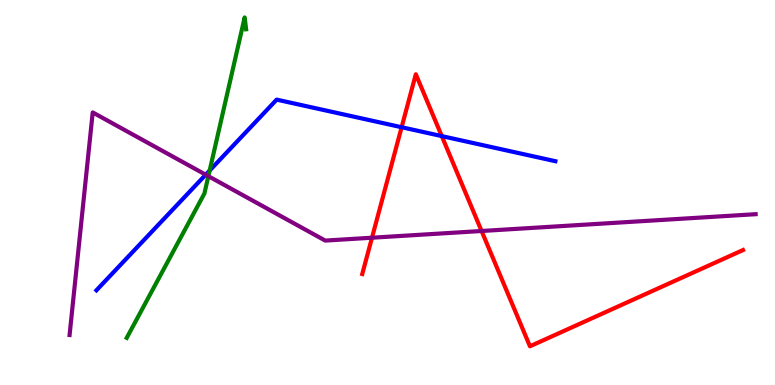[{'lines': ['blue', 'red'], 'intersections': [{'x': 5.18, 'y': 6.7}, {'x': 5.7, 'y': 6.46}]}, {'lines': ['green', 'red'], 'intersections': []}, {'lines': ['purple', 'red'], 'intersections': [{'x': 4.8, 'y': 3.83}, {'x': 6.21, 'y': 4.0}]}, {'lines': ['blue', 'green'], 'intersections': [{'x': 2.71, 'y': 5.57}]}, {'lines': ['blue', 'purple'], 'intersections': [{'x': 2.65, 'y': 5.46}]}, {'lines': ['green', 'purple'], 'intersections': [{'x': 2.69, 'y': 5.42}]}]